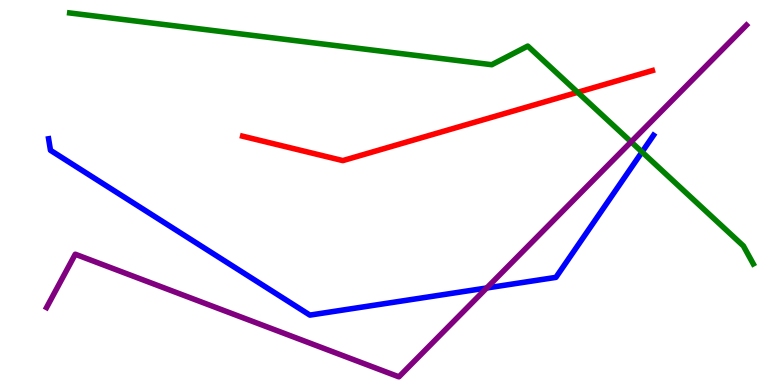[{'lines': ['blue', 'red'], 'intersections': []}, {'lines': ['green', 'red'], 'intersections': [{'x': 7.45, 'y': 7.6}]}, {'lines': ['purple', 'red'], 'intersections': []}, {'lines': ['blue', 'green'], 'intersections': [{'x': 8.28, 'y': 6.05}]}, {'lines': ['blue', 'purple'], 'intersections': [{'x': 6.28, 'y': 2.52}]}, {'lines': ['green', 'purple'], 'intersections': [{'x': 8.14, 'y': 6.32}]}]